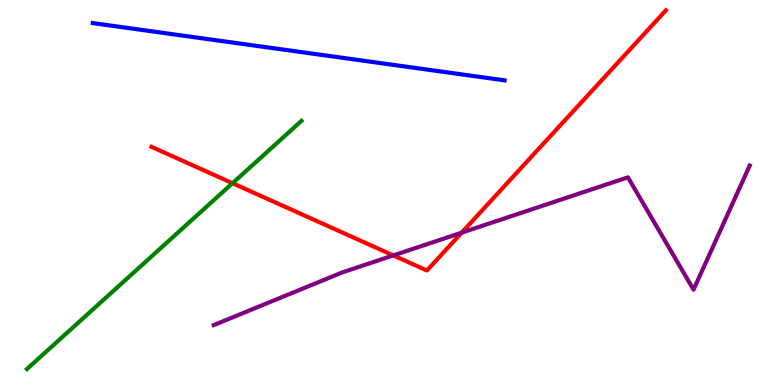[{'lines': ['blue', 'red'], 'intersections': []}, {'lines': ['green', 'red'], 'intersections': [{'x': 3.0, 'y': 5.24}]}, {'lines': ['purple', 'red'], 'intersections': [{'x': 5.08, 'y': 3.37}, {'x': 5.96, 'y': 3.96}]}, {'lines': ['blue', 'green'], 'intersections': []}, {'lines': ['blue', 'purple'], 'intersections': []}, {'lines': ['green', 'purple'], 'intersections': []}]